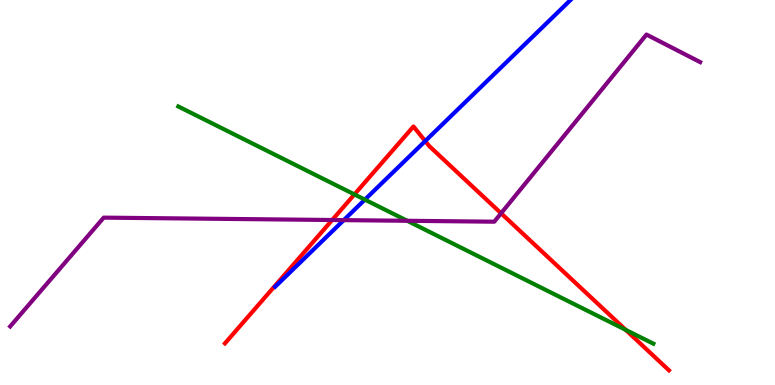[{'lines': ['blue', 'red'], 'intersections': [{'x': 5.49, 'y': 6.34}]}, {'lines': ['green', 'red'], 'intersections': [{'x': 4.57, 'y': 4.95}, {'x': 8.07, 'y': 1.43}]}, {'lines': ['purple', 'red'], 'intersections': [{'x': 4.29, 'y': 4.29}, {'x': 6.47, 'y': 4.46}]}, {'lines': ['blue', 'green'], 'intersections': [{'x': 4.71, 'y': 4.81}]}, {'lines': ['blue', 'purple'], 'intersections': [{'x': 4.44, 'y': 4.28}]}, {'lines': ['green', 'purple'], 'intersections': [{'x': 5.25, 'y': 4.27}]}]